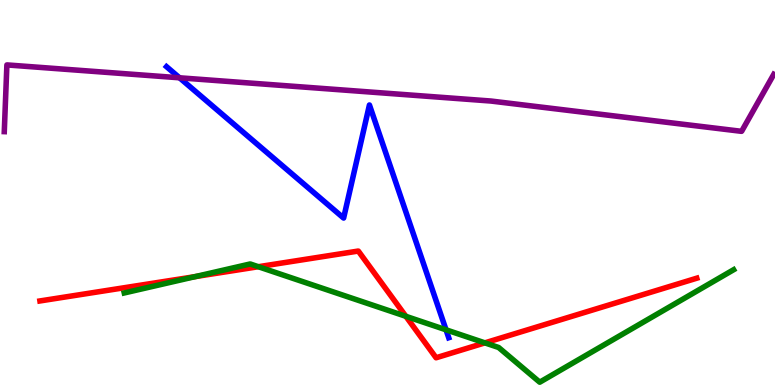[{'lines': ['blue', 'red'], 'intersections': []}, {'lines': ['green', 'red'], 'intersections': [{'x': 2.52, 'y': 2.82}, {'x': 3.33, 'y': 3.07}, {'x': 5.24, 'y': 1.78}, {'x': 6.26, 'y': 1.09}]}, {'lines': ['purple', 'red'], 'intersections': []}, {'lines': ['blue', 'green'], 'intersections': [{'x': 5.76, 'y': 1.43}]}, {'lines': ['blue', 'purple'], 'intersections': [{'x': 2.32, 'y': 7.98}]}, {'lines': ['green', 'purple'], 'intersections': []}]